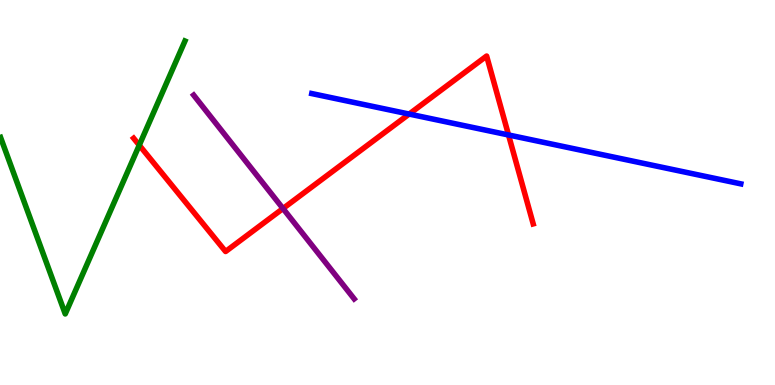[{'lines': ['blue', 'red'], 'intersections': [{'x': 5.28, 'y': 7.04}, {'x': 6.56, 'y': 6.49}]}, {'lines': ['green', 'red'], 'intersections': [{'x': 1.8, 'y': 6.23}]}, {'lines': ['purple', 'red'], 'intersections': [{'x': 3.65, 'y': 4.58}]}, {'lines': ['blue', 'green'], 'intersections': []}, {'lines': ['blue', 'purple'], 'intersections': []}, {'lines': ['green', 'purple'], 'intersections': []}]